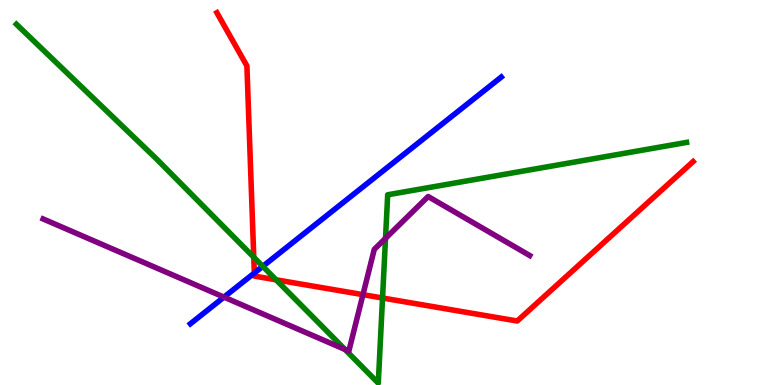[{'lines': ['blue', 'red'], 'intersections': [{'x': 3.28, 'y': 2.91}]}, {'lines': ['green', 'red'], 'intersections': [{'x': 3.27, 'y': 3.32}, {'x': 3.56, 'y': 2.73}, {'x': 4.94, 'y': 2.26}]}, {'lines': ['purple', 'red'], 'intersections': [{'x': 4.68, 'y': 2.35}]}, {'lines': ['blue', 'green'], 'intersections': [{'x': 3.39, 'y': 3.08}]}, {'lines': ['blue', 'purple'], 'intersections': [{'x': 2.89, 'y': 2.28}]}, {'lines': ['green', 'purple'], 'intersections': [{'x': 4.45, 'y': 0.924}, {'x': 4.97, 'y': 3.81}]}]